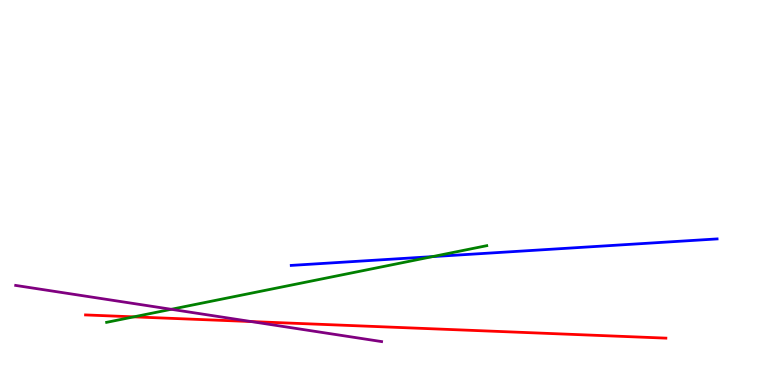[{'lines': ['blue', 'red'], 'intersections': []}, {'lines': ['green', 'red'], 'intersections': [{'x': 1.73, 'y': 1.77}]}, {'lines': ['purple', 'red'], 'intersections': [{'x': 3.24, 'y': 1.65}]}, {'lines': ['blue', 'green'], 'intersections': [{'x': 5.58, 'y': 3.33}]}, {'lines': ['blue', 'purple'], 'intersections': []}, {'lines': ['green', 'purple'], 'intersections': [{'x': 2.21, 'y': 1.97}]}]